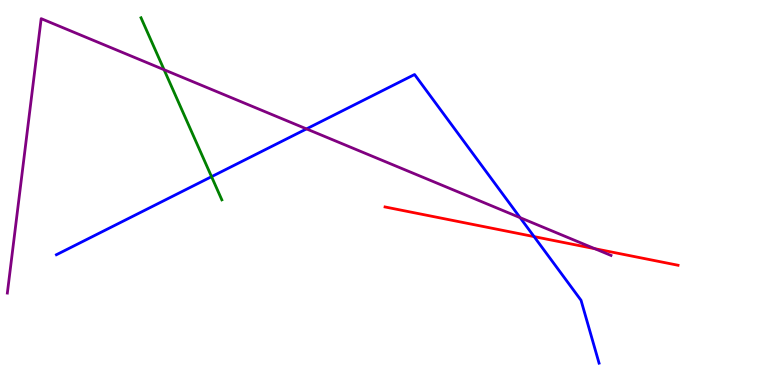[{'lines': ['blue', 'red'], 'intersections': [{'x': 6.89, 'y': 3.85}]}, {'lines': ['green', 'red'], 'intersections': []}, {'lines': ['purple', 'red'], 'intersections': [{'x': 7.67, 'y': 3.54}]}, {'lines': ['blue', 'green'], 'intersections': [{'x': 2.73, 'y': 5.41}]}, {'lines': ['blue', 'purple'], 'intersections': [{'x': 3.95, 'y': 6.65}, {'x': 6.71, 'y': 4.35}]}, {'lines': ['green', 'purple'], 'intersections': [{'x': 2.12, 'y': 8.19}]}]